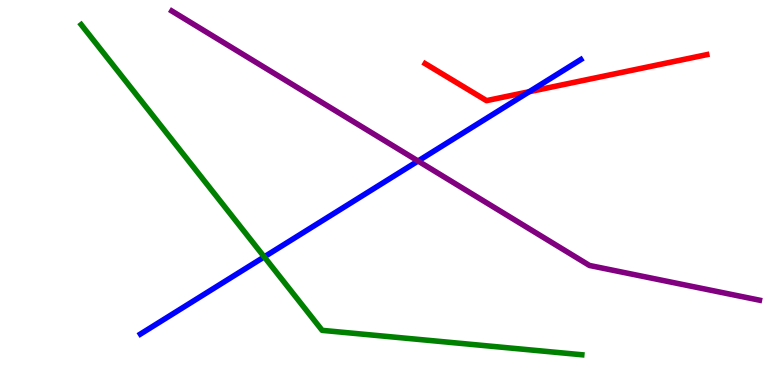[{'lines': ['blue', 'red'], 'intersections': [{'x': 6.83, 'y': 7.62}]}, {'lines': ['green', 'red'], 'intersections': []}, {'lines': ['purple', 'red'], 'intersections': []}, {'lines': ['blue', 'green'], 'intersections': [{'x': 3.41, 'y': 3.33}]}, {'lines': ['blue', 'purple'], 'intersections': [{'x': 5.39, 'y': 5.82}]}, {'lines': ['green', 'purple'], 'intersections': []}]